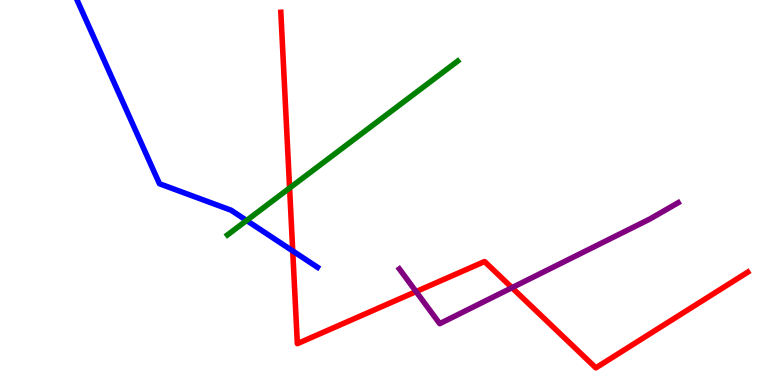[{'lines': ['blue', 'red'], 'intersections': [{'x': 3.78, 'y': 3.48}]}, {'lines': ['green', 'red'], 'intersections': [{'x': 3.74, 'y': 5.12}]}, {'lines': ['purple', 'red'], 'intersections': [{'x': 5.37, 'y': 2.43}, {'x': 6.61, 'y': 2.53}]}, {'lines': ['blue', 'green'], 'intersections': [{'x': 3.18, 'y': 4.27}]}, {'lines': ['blue', 'purple'], 'intersections': []}, {'lines': ['green', 'purple'], 'intersections': []}]